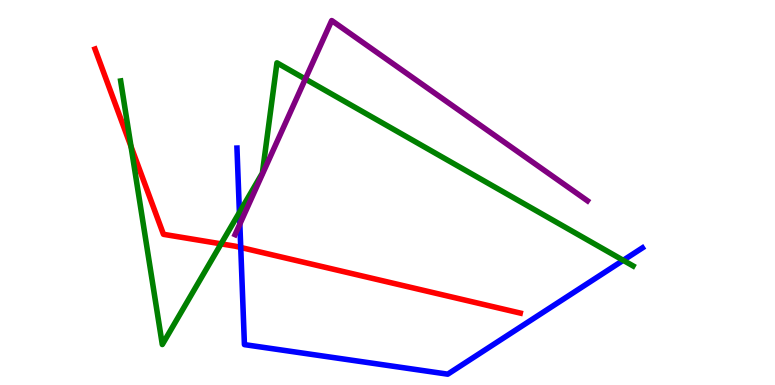[{'lines': ['blue', 'red'], 'intersections': [{'x': 3.11, 'y': 3.57}]}, {'lines': ['green', 'red'], 'intersections': [{'x': 1.69, 'y': 6.19}, {'x': 2.85, 'y': 3.67}]}, {'lines': ['purple', 'red'], 'intersections': []}, {'lines': ['blue', 'green'], 'intersections': [{'x': 3.09, 'y': 4.48}, {'x': 8.04, 'y': 3.24}]}, {'lines': ['blue', 'purple'], 'intersections': [{'x': 3.09, 'y': 4.18}]}, {'lines': ['green', 'purple'], 'intersections': [{'x': 3.94, 'y': 7.95}]}]